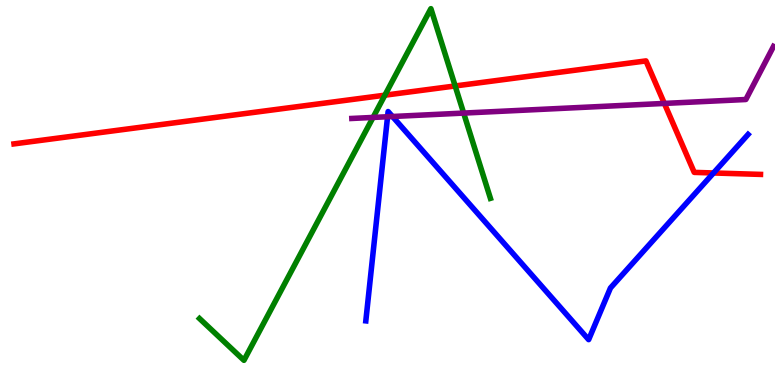[{'lines': ['blue', 'red'], 'intersections': [{'x': 9.21, 'y': 5.51}]}, {'lines': ['green', 'red'], 'intersections': [{'x': 4.97, 'y': 7.53}, {'x': 5.87, 'y': 7.77}]}, {'lines': ['purple', 'red'], 'intersections': [{'x': 8.57, 'y': 7.31}]}, {'lines': ['blue', 'green'], 'intersections': []}, {'lines': ['blue', 'purple'], 'intersections': [{'x': 5.0, 'y': 6.97}, {'x': 5.06, 'y': 6.97}]}, {'lines': ['green', 'purple'], 'intersections': [{'x': 4.81, 'y': 6.95}, {'x': 5.98, 'y': 7.06}]}]